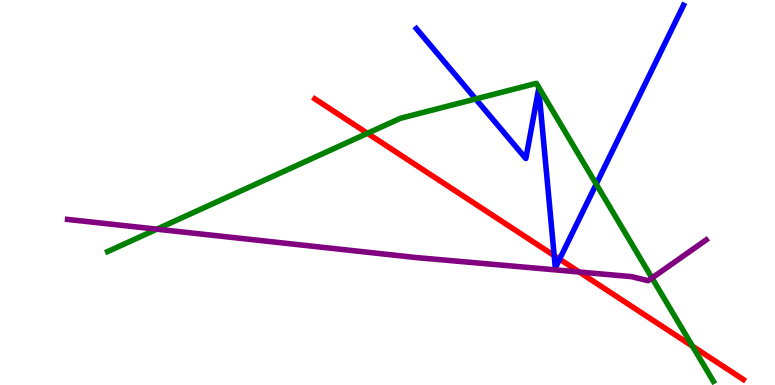[{'lines': ['blue', 'red'], 'intersections': [{'x': 7.15, 'y': 3.36}, {'x': 7.22, 'y': 3.27}]}, {'lines': ['green', 'red'], 'intersections': [{'x': 4.74, 'y': 6.54}, {'x': 8.94, 'y': 1.01}]}, {'lines': ['purple', 'red'], 'intersections': [{'x': 7.47, 'y': 2.94}]}, {'lines': ['blue', 'green'], 'intersections': [{'x': 6.14, 'y': 7.43}, {'x': 7.69, 'y': 5.22}]}, {'lines': ['blue', 'purple'], 'intersections': []}, {'lines': ['green', 'purple'], 'intersections': [{'x': 2.02, 'y': 4.05}, {'x': 8.41, 'y': 2.78}]}]